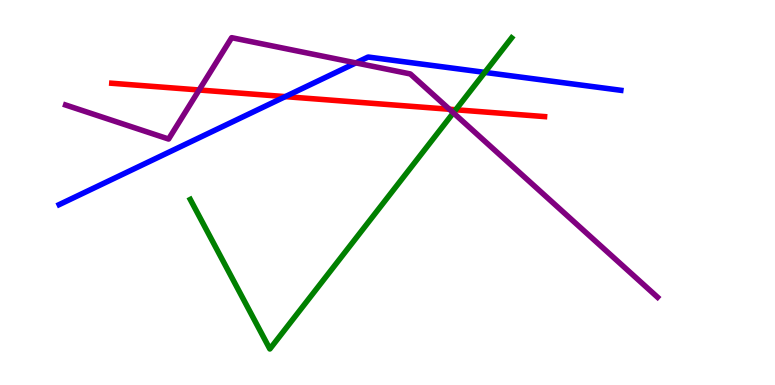[{'lines': ['blue', 'red'], 'intersections': [{'x': 3.68, 'y': 7.49}]}, {'lines': ['green', 'red'], 'intersections': [{'x': 5.88, 'y': 7.15}]}, {'lines': ['purple', 'red'], 'intersections': [{'x': 2.57, 'y': 7.66}, {'x': 5.8, 'y': 7.16}]}, {'lines': ['blue', 'green'], 'intersections': [{'x': 6.26, 'y': 8.12}]}, {'lines': ['blue', 'purple'], 'intersections': [{'x': 4.59, 'y': 8.37}]}, {'lines': ['green', 'purple'], 'intersections': [{'x': 5.85, 'y': 7.07}]}]